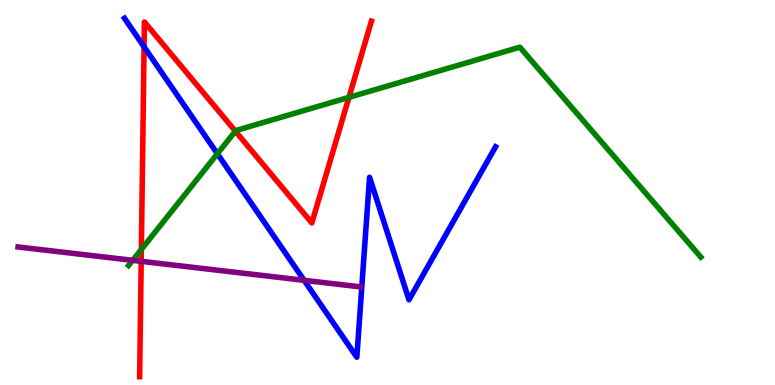[{'lines': ['blue', 'red'], 'intersections': [{'x': 1.86, 'y': 8.78}]}, {'lines': ['green', 'red'], 'intersections': [{'x': 1.82, 'y': 3.52}, {'x': 3.04, 'y': 6.59}, {'x': 4.5, 'y': 7.47}]}, {'lines': ['purple', 'red'], 'intersections': [{'x': 1.82, 'y': 3.21}]}, {'lines': ['blue', 'green'], 'intersections': [{'x': 2.8, 'y': 6.01}]}, {'lines': ['blue', 'purple'], 'intersections': [{'x': 3.92, 'y': 2.72}]}, {'lines': ['green', 'purple'], 'intersections': [{'x': 1.71, 'y': 3.24}]}]